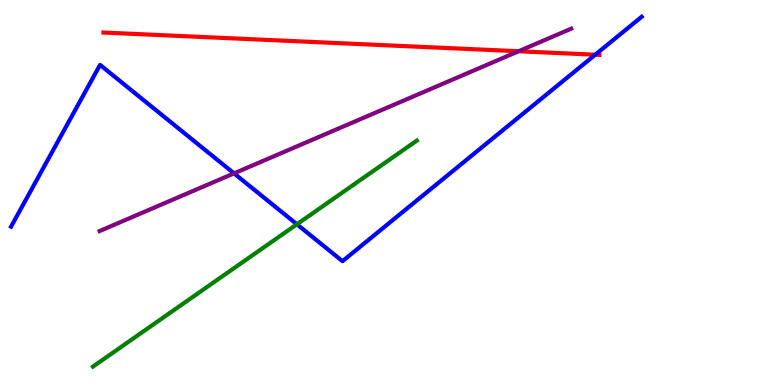[{'lines': ['blue', 'red'], 'intersections': [{'x': 7.68, 'y': 8.58}]}, {'lines': ['green', 'red'], 'intersections': []}, {'lines': ['purple', 'red'], 'intersections': [{'x': 6.69, 'y': 8.67}]}, {'lines': ['blue', 'green'], 'intersections': [{'x': 3.83, 'y': 4.17}]}, {'lines': ['blue', 'purple'], 'intersections': [{'x': 3.02, 'y': 5.5}]}, {'lines': ['green', 'purple'], 'intersections': []}]